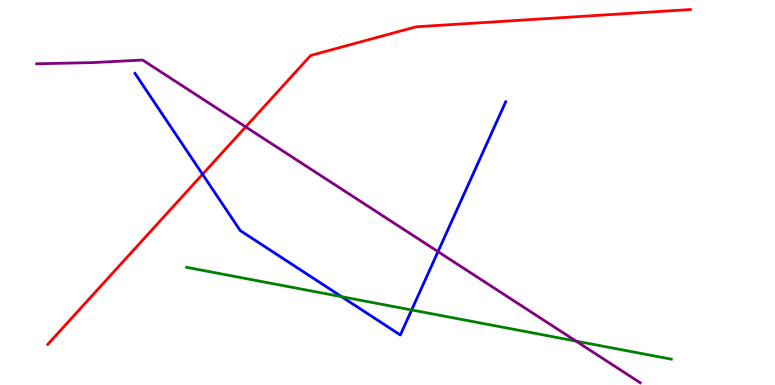[{'lines': ['blue', 'red'], 'intersections': [{'x': 2.61, 'y': 5.47}]}, {'lines': ['green', 'red'], 'intersections': []}, {'lines': ['purple', 'red'], 'intersections': [{'x': 3.17, 'y': 6.7}]}, {'lines': ['blue', 'green'], 'intersections': [{'x': 4.41, 'y': 2.29}, {'x': 5.31, 'y': 1.95}]}, {'lines': ['blue', 'purple'], 'intersections': [{'x': 5.65, 'y': 3.46}]}, {'lines': ['green', 'purple'], 'intersections': [{'x': 7.43, 'y': 1.14}]}]